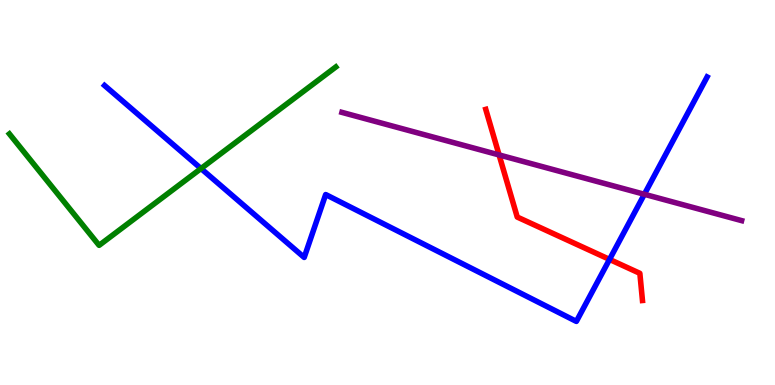[{'lines': ['blue', 'red'], 'intersections': [{'x': 7.86, 'y': 3.26}]}, {'lines': ['green', 'red'], 'intersections': []}, {'lines': ['purple', 'red'], 'intersections': [{'x': 6.44, 'y': 5.98}]}, {'lines': ['blue', 'green'], 'intersections': [{'x': 2.59, 'y': 5.62}]}, {'lines': ['blue', 'purple'], 'intersections': [{'x': 8.31, 'y': 4.95}]}, {'lines': ['green', 'purple'], 'intersections': []}]